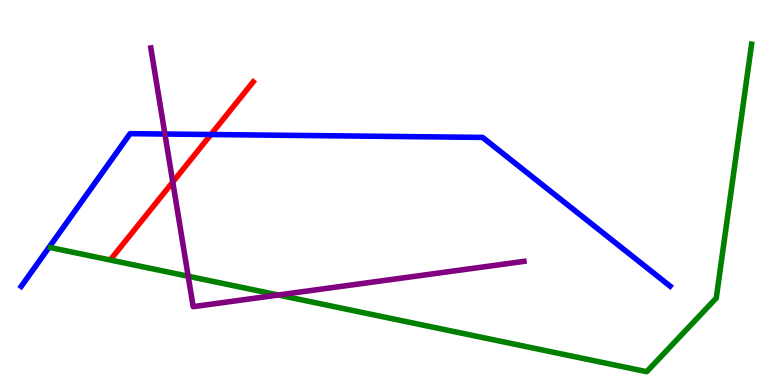[{'lines': ['blue', 'red'], 'intersections': [{'x': 2.72, 'y': 6.51}]}, {'lines': ['green', 'red'], 'intersections': []}, {'lines': ['purple', 'red'], 'intersections': [{'x': 2.23, 'y': 5.27}]}, {'lines': ['blue', 'green'], 'intersections': []}, {'lines': ['blue', 'purple'], 'intersections': [{'x': 2.13, 'y': 6.52}]}, {'lines': ['green', 'purple'], 'intersections': [{'x': 2.43, 'y': 2.82}, {'x': 3.59, 'y': 2.34}]}]